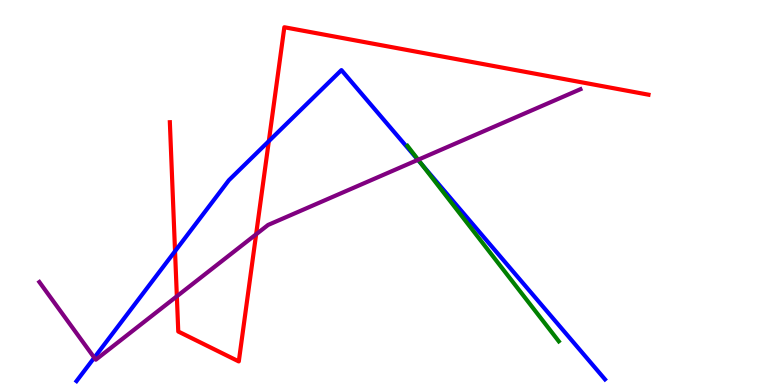[{'lines': ['blue', 'red'], 'intersections': [{'x': 2.26, 'y': 3.48}, {'x': 3.47, 'y': 6.33}]}, {'lines': ['green', 'red'], 'intersections': []}, {'lines': ['purple', 'red'], 'intersections': [{'x': 2.28, 'y': 2.3}, {'x': 3.3, 'y': 3.91}]}, {'lines': ['blue', 'green'], 'intersections': [{'x': 5.44, 'y': 5.73}]}, {'lines': ['blue', 'purple'], 'intersections': [{'x': 1.22, 'y': 0.709}, {'x': 5.39, 'y': 5.85}]}, {'lines': ['green', 'purple'], 'intersections': [{'x': 5.4, 'y': 5.85}]}]